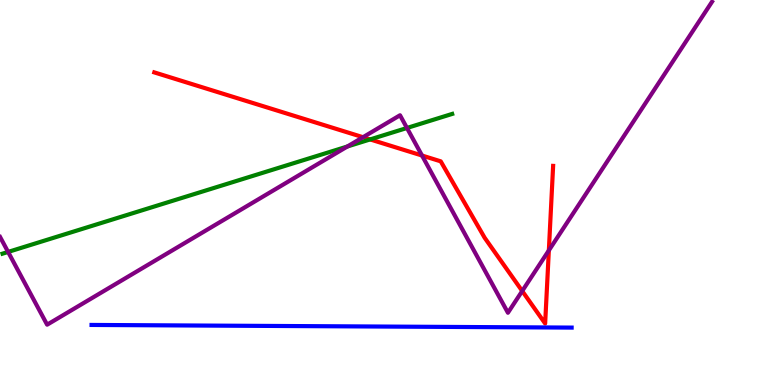[{'lines': ['blue', 'red'], 'intersections': []}, {'lines': ['green', 'red'], 'intersections': [{'x': 4.78, 'y': 6.38}]}, {'lines': ['purple', 'red'], 'intersections': [{'x': 4.68, 'y': 6.44}, {'x': 5.45, 'y': 5.96}, {'x': 6.74, 'y': 2.44}, {'x': 7.08, 'y': 3.5}]}, {'lines': ['blue', 'green'], 'intersections': []}, {'lines': ['blue', 'purple'], 'intersections': []}, {'lines': ['green', 'purple'], 'intersections': [{'x': 0.105, 'y': 3.46}, {'x': 4.48, 'y': 6.19}, {'x': 5.25, 'y': 6.68}]}]